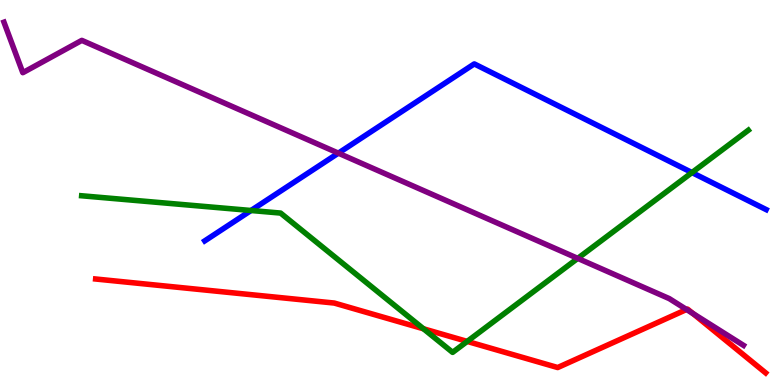[{'lines': ['blue', 'red'], 'intersections': []}, {'lines': ['green', 'red'], 'intersections': [{'x': 5.46, 'y': 1.46}, {'x': 6.03, 'y': 1.13}]}, {'lines': ['purple', 'red'], 'intersections': [{'x': 8.86, 'y': 1.96}, {'x': 8.94, 'y': 1.86}]}, {'lines': ['blue', 'green'], 'intersections': [{'x': 3.24, 'y': 4.53}, {'x': 8.93, 'y': 5.52}]}, {'lines': ['blue', 'purple'], 'intersections': [{'x': 4.37, 'y': 6.02}]}, {'lines': ['green', 'purple'], 'intersections': [{'x': 7.45, 'y': 3.29}]}]